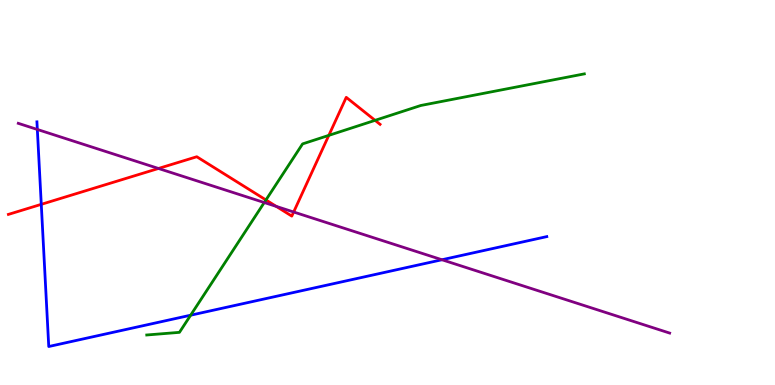[{'lines': ['blue', 'red'], 'intersections': [{'x': 0.533, 'y': 4.69}]}, {'lines': ['green', 'red'], 'intersections': [{'x': 3.43, 'y': 4.81}, {'x': 4.24, 'y': 6.48}, {'x': 4.84, 'y': 6.87}]}, {'lines': ['purple', 'red'], 'intersections': [{'x': 2.04, 'y': 5.62}, {'x': 3.56, 'y': 4.64}, {'x': 3.79, 'y': 4.49}]}, {'lines': ['blue', 'green'], 'intersections': [{'x': 2.46, 'y': 1.81}]}, {'lines': ['blue', 'purple'], 'intersections': [{'x': 0.482, 'y': 6.64}, {'x': 5.7, 'y': 3.25}]}, {'lines': ['green', 'purple'], 'intersections': [{'x': 3.41, 'y': 4.74}]}]